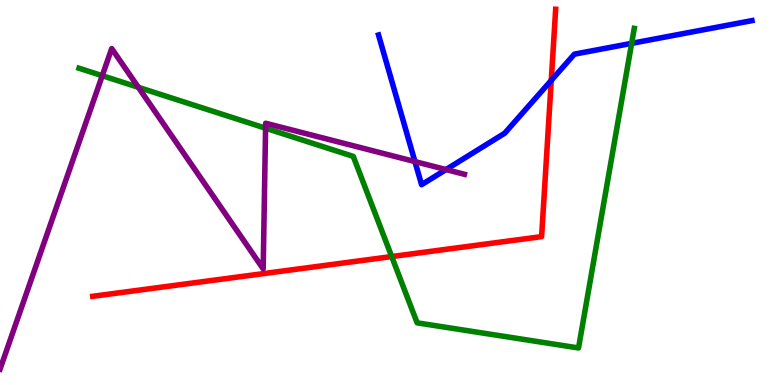[{'lines': ['blue', 'red'], 'intersections': [{'x': 7.11, 'y': 7.91}]}, {'lines': ['green', 'red'], 'intersections': [{'x': 5.05, 'y': 3.34}]}, {'lines': ['purple', 'red'], 'intersections': []}, {'lines': ['blue', 'green'], 'intersections': [{'x': 8.15, 'y': 8.87}]}, {'lines': ['blue', 'purple'], 'intersections': [{'x': 5.35, 'y': 5.8}, {'x': 5.76, 'y': 5.6}]}, {'lines': ['green', 'purple'], 'intersections': [{'x': 1.32, 'y': 8.03}, {'x': 1.79, 'y': 7.73}, {'x': 3.43, 'y': 6.67}]}]